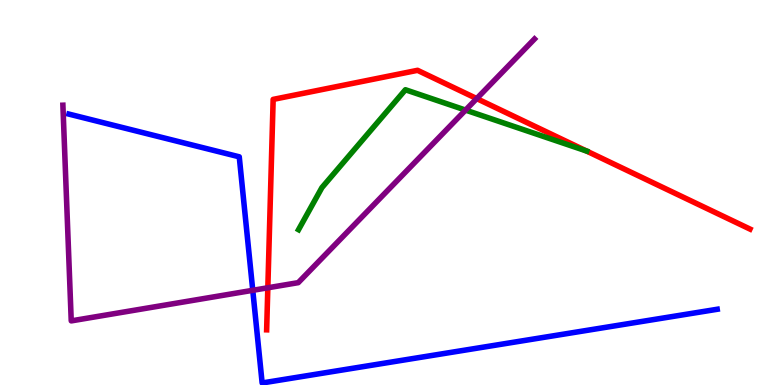[{'lines': ['blue', 'red'], 'intersections': []}, {'lines': ['green', 'red'], 'intersections': [{'x': 7.57, 'y': 6.08}]}, {'lines': ['purple', 'red'], 'intersections': [{'x': 3.46, 'y': 2.53}, {'x': 6.15, 'y': 7.44}]}, {'lines': ['blue', 'green'], 'intersections': []}, {'lines': ['blue', 'purple'], 'intersections': [{'x': 3.26, 'y': 2.46}]}, {'lines': ['green', 'purple'], 'intersections': [{'x': 6.01, 'y': 7.14}]}]